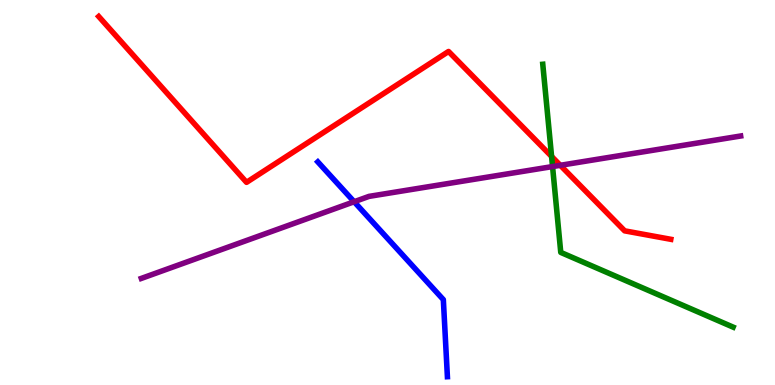[{'lines': ['blue', 'red'], 'intersections': []}, {'lines': ['green', 'red'], 'intersections': [{'x': 7.12, 'y': 5.94}]}, {'lines': ['purple', 'red'], 'intersections': [{'x': 7.23, 'y': 5.71}]}, {'lines': ['blue', 'green'], 'intersections': []}, {'lines': ['blue', 'purple'], 'intersections': [{'x': 4.57, 'y': 4.76}]}, {'lines': ['green', 'purple'], 'intersections': [{'x': 7.13, 'y': 5.67}]}]